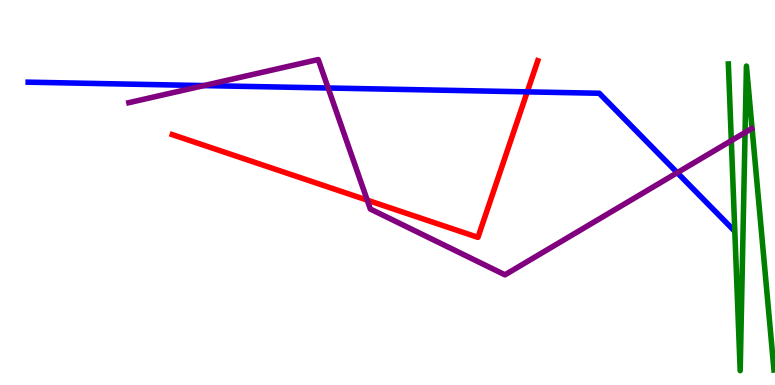[{'lines': ['blue', 'red'], 'intersections': [{'x': 6.8, 'y': 7.61}]}, {'lines': ['green', 'red'], 'intersections': []}, {'lines': ['purple', 'red'], 'intersections': [{'x': 4.74, 'y': 4.8}]}, {'lines': ['blue', 'green'], 'intersections': []}, {'lines': ['blue', 'purple'], 'intersections': [{'x': 2.63, 'y': 7.78}, {'x': 4.23, 'y': 7.71}, {'x': 8.74, 'y': 5.51}]}, {'lines': ['green', 'purple'], 'intersections': [{'x': 9.44, 'y': 6.35}, {'x': 9.61, 'y': 6.56}]}]